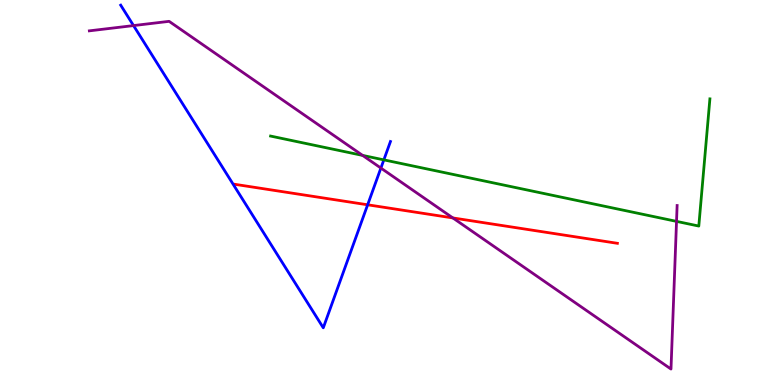[{'lines': ['blue', 'red'], 'intersections': [{'x': 4.74, 'y': 4.68}]}, {'lines': ['green', 'red'], 'intersections': []}, {'lines': ['purple', 'red'], 'intersections': [{'x': 5.84, 'y': 4.34}]}, {'lines': ['blue', 'green'], 'intersections': [{'x': 4.95, 'y': 5.85}]}, {'lines': ['blue', 'purple'], 'intersections': [{'x': 1.72, 'y': 9.34}, {'x': 4.91, 'y': 5.63}]}, {'lines': ['green', 'purple'], 'intersections': [{'x': 4.68, 'y': 5.96}, {'x': 8.73, 'y': 4.25}]}]